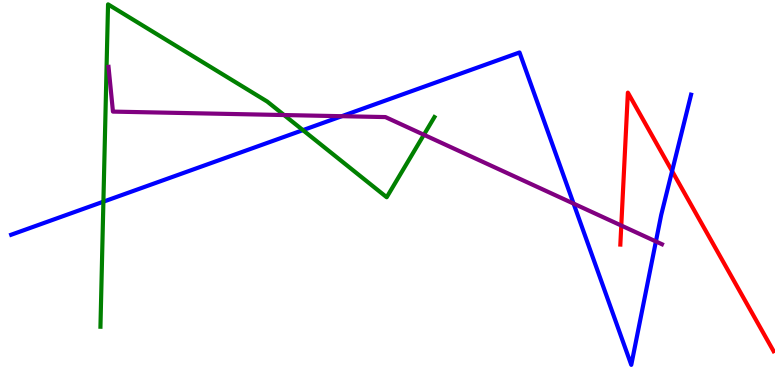[{'lines': ['blue', 'red'], 'intersections': [{'x': 8.67, 'y': 5.56}]}, {'lines': ['green', 'red'], 'intersections': []}, {'lines': ['purple', 'red'], 'intersections': [{'x': 8.02, 'y': 4.14}]}, {'lines': ['blue', 'green'], 'intersections': [{'x': 1.33, 'y': 4.76}, {'x': 3.91, 'y': 6.62}]}, {'lines': ['blue', 'purple'], 'intersections': [{'x': 4.41, 'y': 6.98}, {'x': 7.4, 'y': 4.71}, {'x': 8.46, 'y': 3.73}]}, {'lines': ['green', 'purple'], 'intersections': [{'x': 3.67, 'y': 7.01}, {'x': 5.47, 'y': 6.5}]}]